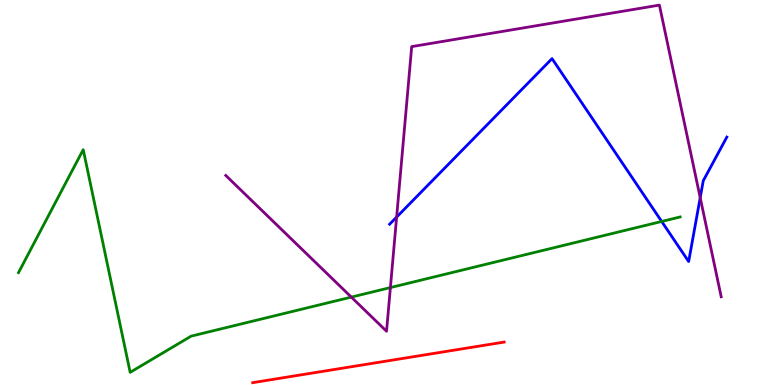[{'lines': ['blue', 'red'], 'intersections': []}, {'lines': ['green', 'red'], 'intersections': []}, {'lines': ['purple', 'red'], 'intersections': []}, {'lines': ['blue', 'green'], 'intersections': [{'x': 8.54, 'y': 4.25}]}, {'lines': ['blue', 'purple'], 'intersections': [{'x': 5.12, 'y': 4.36}, {'x': 9.03, 'y': 4.87}]}, {'lines': ['green', 'purple'], 'intersections': [{'x': 4.53, 'y': 2.28}, {'x': 5.04, 'y': 2.53}]}]